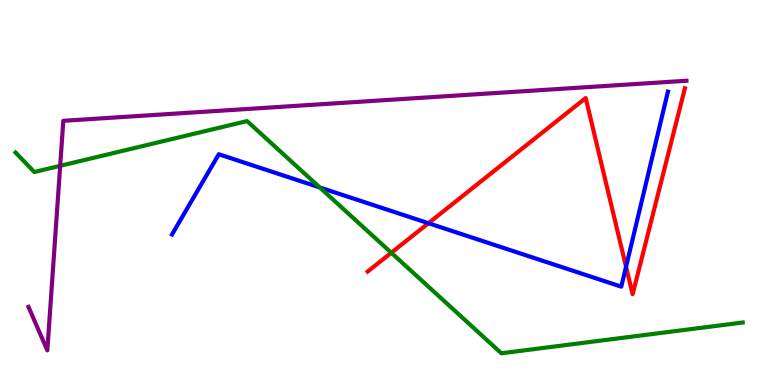[{'lines': ['blue', 'red'], 'intersections': [{'x': 5.53, 'y': 4.2}, {'x': 8.08, 'y': 3.07}]}, {'lines': ['green', 'red'], 'intersections': [{'x': 5.05, 'y': 3.44}]}, {'lines': ['purple', 'red'], 'intersections': []}, {'lines': ['blue', 'green'], 'intersections': [{'x': 4.13, 'y': 5.13}]}, {'lines': ['blue', 'purple'], 'intersections': []}, {'lines': ['green', 'purple'], 'intersections': [{'x': 0.777, 'y': 5.69}]}]